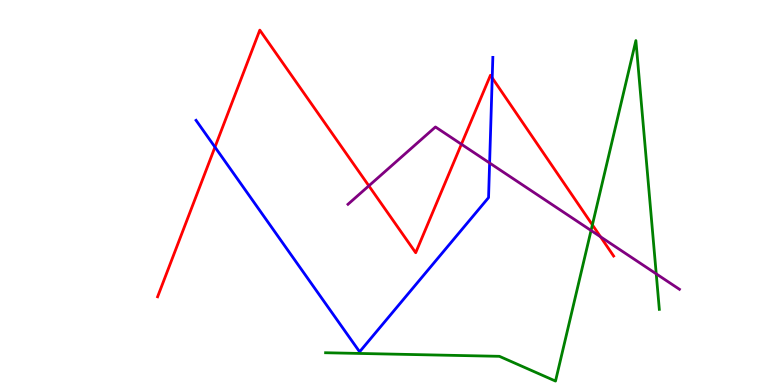[{'lines': ['blue', 'red'], 'intersections': [{'x': 2.77, 'y': 6.18}, {'x': 6.35, 'y': 7.98}]}, {'lines': ['green', 'red'], 'intersections': [{'x': 7.64, 'y': 4.16}]}, {'lines': ['purple', 'red'], 'intersections': [{'x': 4.76, 'y': 5.17}, {'x': 5.95, 'y': 6.25}, {'x': 7.75, 'y': 3.85}]}, {'lines': ['blue', 'green'], 'intersections': []}, {'lines': ['blue', 'purple'], 'intersections': [{'x': 6.32, 'y': 5.77}]}, {'lines': ['green', 'purple'], 'intersections': [{'x': 7.63, 'y': 4.01}, {'x': 8.47, 'y': 2.89}]}]